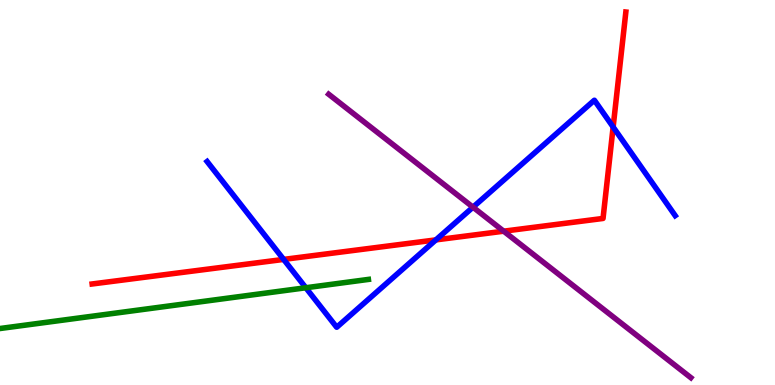[{'lines': ['blue', 'red'], 'intersections': [{'x': 3.66, 'y': 3.26}, {'x': 5.62, 'y': 3.77}, {'x': 7.91, 'y': 6.7}]}, {'lines': ['green', 'red'], 'intersections': []}, {'lines': ['purple', 'red'], 'intersections': [{'x': 6.5, 'y': 4.0}]}, {'lines': ['blue', 'green'], 'intersections': [{'x': 3.95, 'y': 2.53}]}, {'lines': ['blue', 'purple'], 'intersections': [{'x': 6.1, 'y': 4.62}]}, {'lines': ['green', 'purple'], 'intersections': []}]